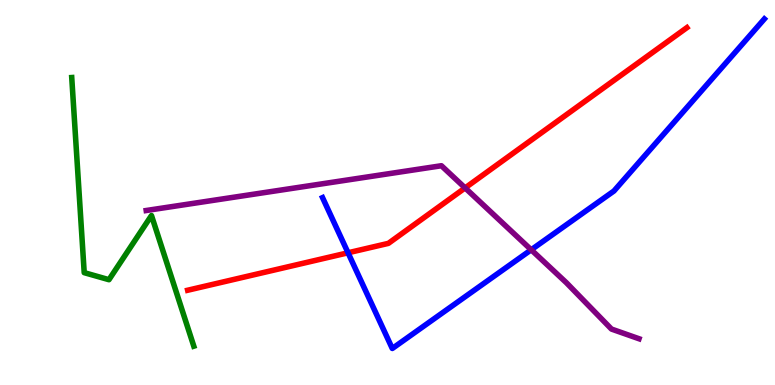[{'lines': ['blue', 'red'], 'intersections': [{'x': 4.49, 'y': 3.43}]}, {'lines': ['green', 'red'], 'intersections': []}, {'lines': ['purple', 'red'], 'intersections': [{'x': 6.0, 'y': 5.12}]}, {'lines': ['blue', 'green'], 'intersections': []}, {'lines': ['blue', 'purple'], 'intersections': [{'x': 6.85, 'y': 3.51}]}, {'lines': ['green', 'purple'], 'intersections': []}]